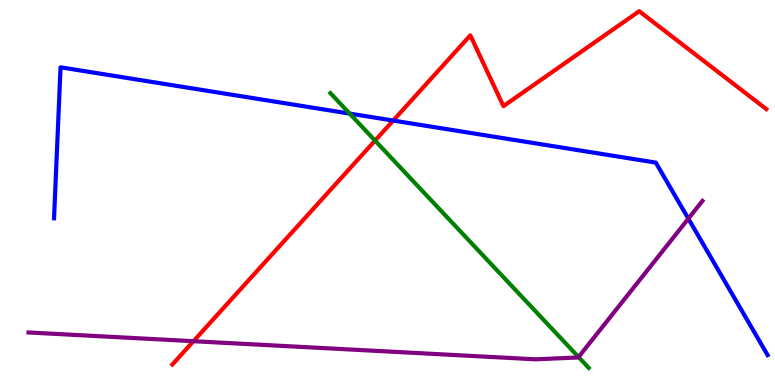[{'lines': ['blue', 'red'], 'intersections': [{'x': 5.07, 'y': 6.87}]}, {'lines': ['green', 'red'], 'intersections': [{'x': 4.84, 'y': 6.35}]}, {'lines': ['purple', 'red'], 'intersections': [{'x': 2.5, 'y': 1.14}]}, {'lines': ['blue', 'green'], 'intersections': [{'x': 4.51, 'y': 7.05}]}, {'lines': ['blue', 'purple'], 'intersections': [{'x': 8.88, 'y': 4.32}]}, {'lines': ['green', 'purple'], 'intersections': [{'x': 7.47, 'y': 0.726}]}]